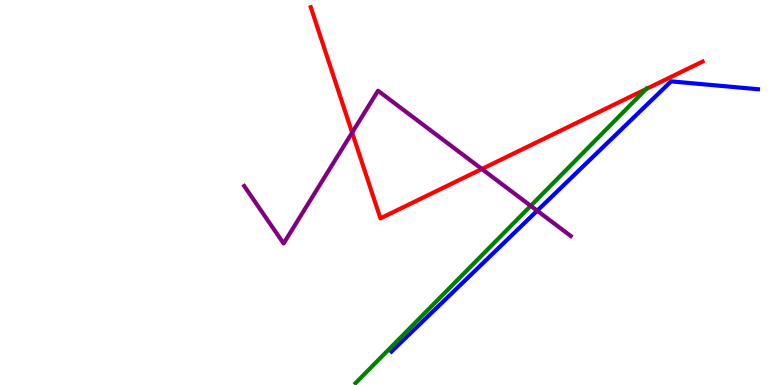[{'lines': ['blue', 'red'], 'intersections': []}, {'lines': ['green', 'red'], 'intersections': [{'x': 8.34, 'y': 7.69}]}, {'lines': ['purple', 'red'], 'intersections': [{'x': 4.54, 'y': 6.56}, {'x': 6.22, 'y': 5.61}]}, {'lines': ['blue', 'green'], 'intersections': []}, {'lines': ['blue', 'purple'], 'intersections': [{'x': 6.93, 'y': 4.53}]}, {'lines': ['green', 'purple'], 'intersections': [{'x': 6.85, 'y': 4.65}]}]